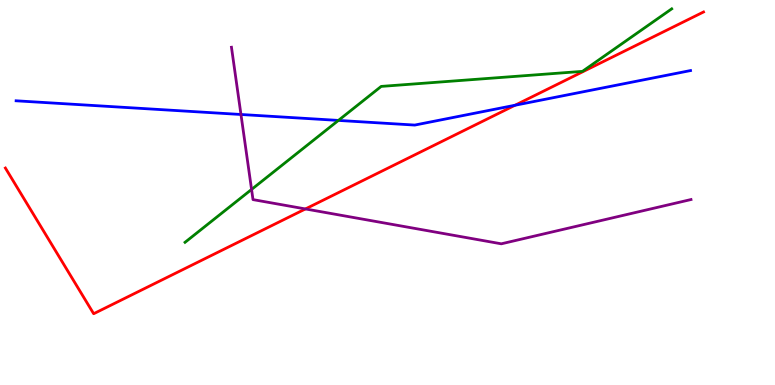[{'lines': ['blue', 'red'], 'intersections': [{'x': 6.65, 'y': 7.27}]}, {'lines': ['green', 'red'], 'intersections': []}, {'lines': ['purple', 'red'], 'intersections': [{'x': 3.94, 'y': 4.57}]}, {'lines': ['blue', 'green'], 'intersections': [{'x': 4.37, 'y': 6.87}]}, {'lines': ['blue', 'purple'], 'intersections': [{'x': 3.11, 'y': 7.03}]}, {'lines': ['green', 'purple'], 'intersections': [{'x': 3.25, 'y': 5.08}]}]